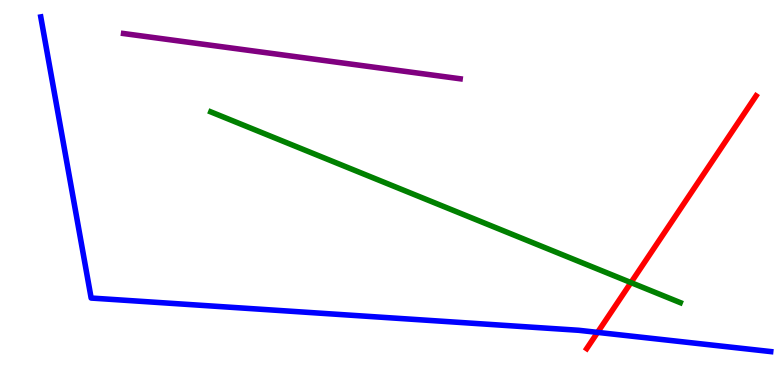[{'lines': ['blue', 'red'], 'intersections': [{'x': 7.71, 'y': 1.37}]}, {'lines': ['green', 'red'], 'intersections': [{'x': 8.14, 'y': 2.66}]}, {'lines': ['purple', 'red'], 'intersections': []}, {'lines': ['blue', 'green'], 'intersections': []}, {'lines': ['blue', 'purple'], 'intersections': []}, {'lines': ['green', 'purple'], 'intersections': []}]